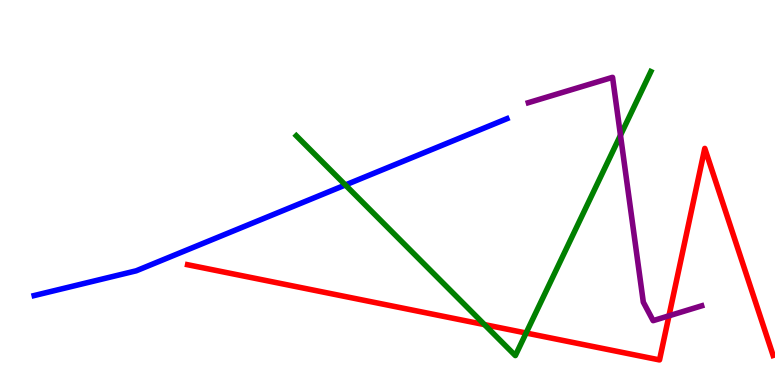[{'lines': ['blue', 'red'], 'intersections': []}, {'lines': ['green', 'red'], 'intersections': [{'x': 6.25, 'y': 1.57}, {'x': 6.79, 'y': 1.35}]}, {'lines': ['purple', 'red'], 'intersections': [{'x': 8.63, 'y': 1.8}]}, {'lines': ['blue', 'green'], 'intersections': [{'x': 4.46, 'y': 5.2}]}, {'lines': ['blue', 'purple'], 'intersections': []}, {'lines': ['green', 'purple'], 'intersections': [{'x': 8.01, 'y': 6.49}]}]